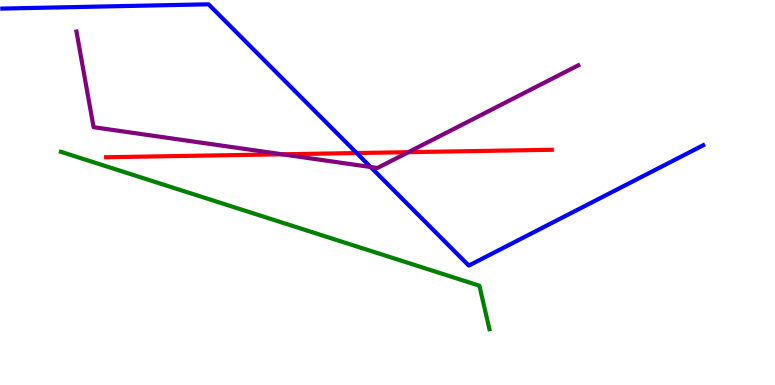[{'lines': ['blue', 'red'], 'intersections': [{'x': 4.6, 'y': 6.02}]}, {'lines': ['green', 'red'], 'intersections': []}, {'lines': ['purple', 'red'], 'intersections': [{'x': 3.64, 'y': 5.99}, {'x': 5.27, 'y': 6.05}]}, {'lines': ['blue', 'green'], 'intersections': []}, {'lines': ['blue', 'purple'], 'intersections': [{'x': 4.78, 'y': 5.66}]}, {'lines': ['green', 'purple'], 'intersections': []}]